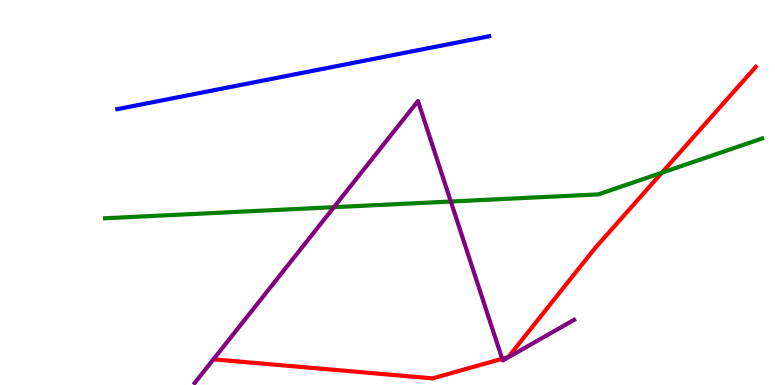[{'lines': ['blue', 'red'], 'intersections': []}, {'lines': ['green', 'red'], 'intersections': [{'x': 8.54, 'y': 5.51}]}, {'lines': ['purple', 'red'], 'intersections': [{'x': 6.48, 'y': 0.68}]}, {'lines': ['blue', 'green'], 'intersections': []}, {'lines': ['blue', 'purple'], 'intersections': []}, {'lines': ['green', 'purple'], 'intersections': [{'x': 4.31, 'y': 4.62}, {'x': 5.82, 'y': 4.77}]}]